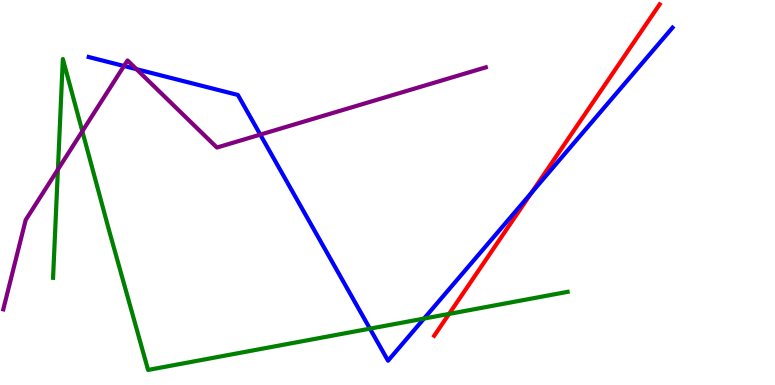[{'lines': ['blue', 'red'], 'intersections': [{'x': 6.86, 'y': 4.99}]}, {'lines': ['green', 'red'], 'intersections': [{'x': 5.79, 'y': 1.85}]}, {'lines': ['purple', 'red'], 'intersections': []}, {'lines': ['blue', 'green'], 'intersections': [{'x': 4.77, 'y': 1.46}, {'x': 5.47, 'y': 1.73}]}, {'lines': ['blue', 'purple'], 'intersections': [{'x': 1.6, 'y': 8.29}, {'x': 1.76, 'y': 8.2}, {'x': 3.36, 'y': 6.5}]}, {'lines': ['green', 'purple'], 'intersections': [{'x': 0.747, 'y': 5.6}, {'x': 1.06, 'y': 6.59}]}]